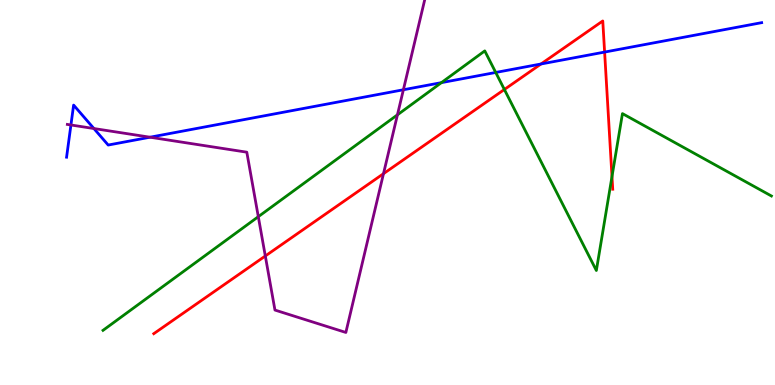[{'lines': ['blue', 'red'], 'intersections': [{'x': 6.98, 'y': 8.34}, {'x': 7.8, 'y': 8.65}]}, {'lines': ['green', 'red'], 'intersections': [{'x': 6.51, 'y': 7.68}, {'x': 7.9, 'y': 5.41}]}, {'lines': ['purple', 'red'], 'intersections': [{'x': 3.42, 'y': 3.35}, {'x': 4.95, 'y': 5.49}]}, {'lines': ['blue', 'green'], 'intersections': [{'x': 5.7, 'y': 7.85}, {'x': 6.4, 'y': 8.12}]}, {'lines': ['blue', 'purple'], 'intersections': [{'x': 0.915, 'y': 6.75}, {'x': 1.21, 'y': 6.66}, {'x': 1.94, 'y': 6.44}, {'x': 5.2, 'y': 7.67}]}, {'lines': ['green', 'purple'], 'intersections': [{'x': 3.33, 'y': 4.37}, {'x': 5.13, 'y': 7.02}]}]